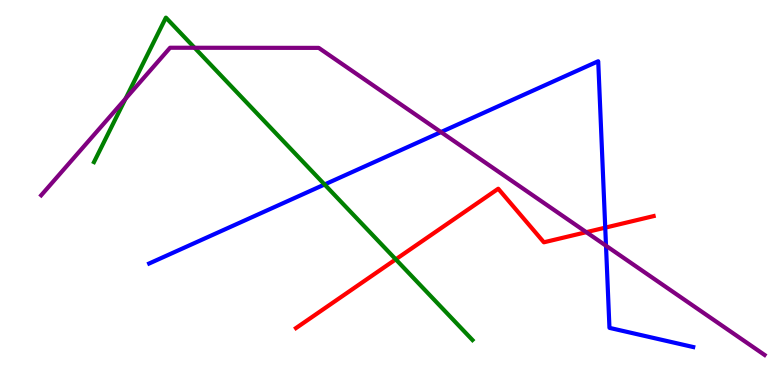[{'lines': ['blue', 'red'], 'intersections': [{'x': 7.81, 'y': 4.09}]}, {'lines': ['green', 'red'], 'intersections': [{'x': 5.11, 'y': 3.26}]}, {'lines': ['purple', 'red'], 'intersections': [{'x': 7.57, 'y': 3.97}]}, {'lines': ['blue', 'green'], 'intersections': [{'x': 4.19, 'y': 5.21}]}, {'lines': ['blue', 'purple'], 'intersections': [{'x': 5.69, 'y': 6.57}, {'x': 7.82, 'y': 3.62}]}, {'lines': ['green', 'purple'], 'intersections': [{'x': 1.62, 'y': 7.43}, {'x': 2.51, 'y': 8.76}]}]